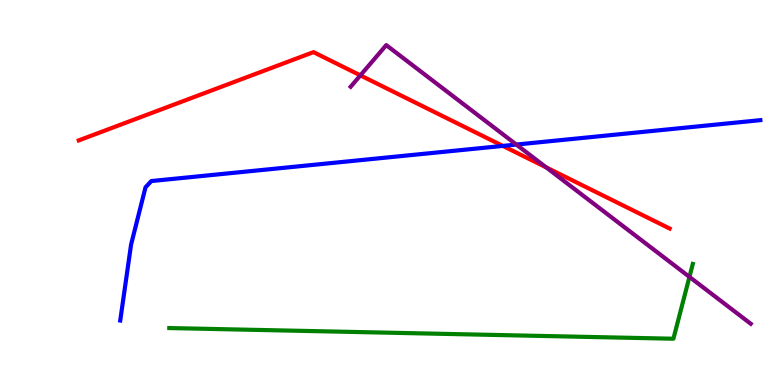[{'lines': ['blue', 'red'], 'intersections': [{'x': 6.49, 'y': 6.21}]}, {'lines': ['green', 'red'], 'intersections': []}, {'lines': ['purple', 'red'], 'intersections': [{'x': 4.65, 'y': 8.04}, {'x': 7.05, 'y': 5.65}]}, {'lines': ['blue', 'green'], 'intersections': []}, {'lines': ['blue', 'purple'], 'intersections': [{'x': 6.66, 'y': 6.25}]}, {'lines': ['green', 'purple'], 'intersections': [{'x': 8.9, 'y': 2.81}]}]